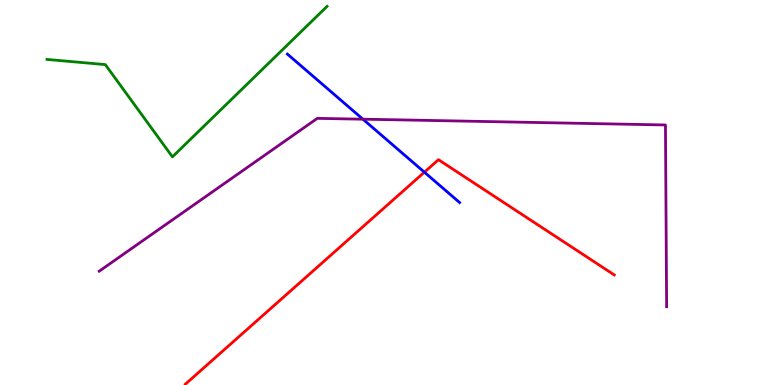[{'lines': ['blue', 'red'], 'intersections': [{'x': 5.48, 'y': 5.53}]}, {'lines': ['green', 'red'], 'intersections': []}, {'lines': ['purple', 'red'], 'intersections': []}, {'lines': ['blue', 'green'], 'intersections': []}, {'lines': ['blue', 'purple'], 'intersections': [{'x': 4.68, 'y': 6.9}]}, {'lines': ['green', 'purple'], 'intersections': []}]